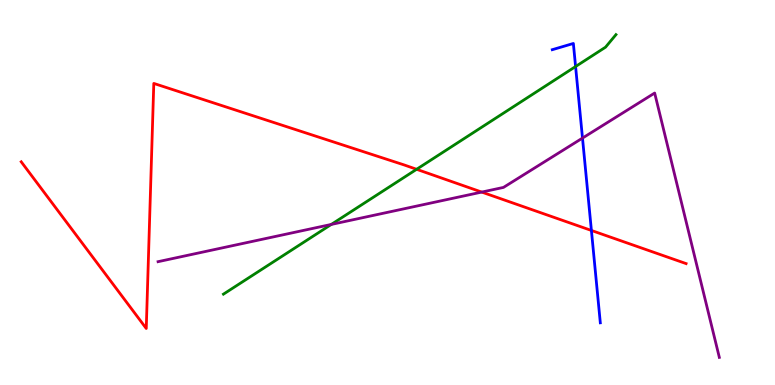[{'lines': ['blue', 'red'], 'intersections': [{'x': 7.63, 'y': 4.01}]}, {'lines': ['green', 'red'], 'intersections': [{'x': 5.38, 'y': 5.6}]}, {'lines': ['purple', 'red'], 'intersections': [{'x': 6.22, 'y': 5.01}]}, {'lines': ['blue', 'green'], 'intersections': [{'x': 7.43, 'y': 8.27}]}, {'lines': ['blue', 'purple'], 'intersections': [{'x': 7.52, 'y': 6.41}]}, {'lines': ['green', 'purple'], 'intersections': [{'x': 4.27, 'y': 4.17}]}]